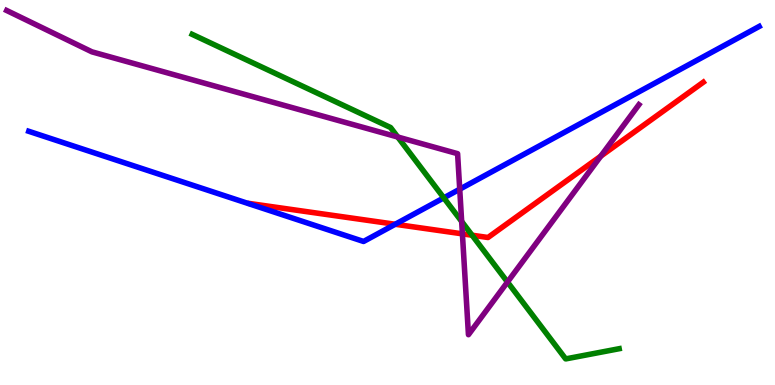[{'lines': ['blue', 'red'], 'intersections': [{'x': 5.1, 'y': 4.17}]}, {'lines': ['green', 'red'], 'intersections': [{'x': 6.09, 'y': 3.89}]}, {'lines': ['purple', 'red'], 'intersections': [{'x': 5.97, 'y': 3.93}, {'x': 7.75, 'y': 5.94}]}, {'lines': ['blue', 'green'], 'intersections': [{'x': 5.73, 'y': 4.86}]}, {'lines': ['blue', 'purple'], 'intersections': [{'x': 5.93, 'y': 5.09}]}, {'lines': ['green', 'purple'], 'intersections': [{'x': 5.13, 'y': 6.44}, {'x': 5.96, 'y': 4.25}, {'x': 6.55, 'y': 2.67}]}]